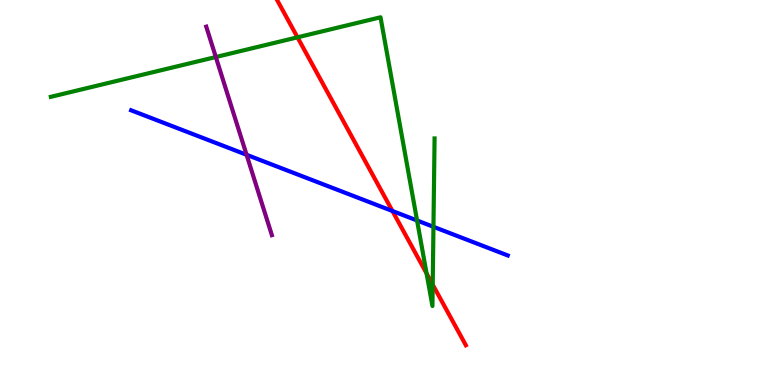[{'lines': ['blue', 'red'], 'intersections': [{'x': 5.06, 'y': 4.52}]}, {'lines': ['green', 'red'], 'intersections': [{'x': 3.84, 'y': 9.03}, {'x': 5.5, 'y': 2.9}, {'x': 5.58, 'y': 2.61}]}, {'lines': ['purple', 'red'], 'intersections': []}, {'lines': ['blue', 'green'], 'intersections': [{'x': 5.38, 'y': 4.27}, {'x': 5.59, 'y': 4.11}]}, {'lines': ['blue', 'purple'], 'intersections': [{'x': 3.18, 'y': 5.98}]}, {'lines': ['green', 'purple'], 'intersections': [{'x': 2.78, 'y': 8.52}]}]